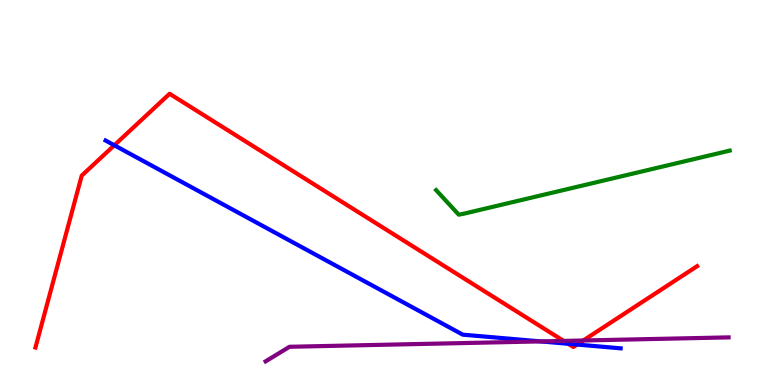[{'lines': ['blue', 'red'], 'intersections': [{'x': 1.47, 'y': 6.23}, {'x': 7.33, 'y': 1.07}, {'x': 7.45, 'y': 1.05}]}, {'lines': ['green', 'red'], 'intersections': []}, {'lines': ['purple', 'red'], 'intersections': [{'x': 7.27, 'y': 1.15}, {'x': 7.53, 'y': 1.16}]}, {'lines': ['blue', 'green'], 'intersections': []}, {'lines': ['blue', 'purple'], 'intersections': [{'x': 6.98, 'y': 1.13}]}, {'lines': ['green', 'purple'], 'intersections': []}]